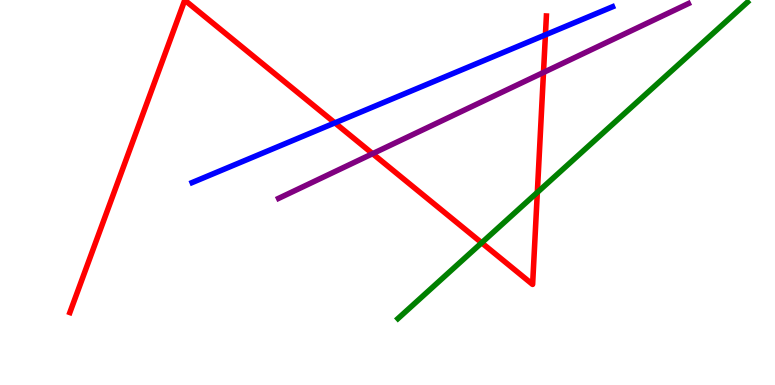[{'lines': ['blue', 'red'], 'intersections': [{'x': 4.32, 'y': 6.81}, {'x': 7.04, 'y': 9.1}]}, {'lines': ['green', 'red'], 'intersections': [{'x': 6.22, 'y': 3.69}, {'x': 6.93, 'y': 5.0}]}, {'lines': ['purple', 'red'], 'intersections': [{'x': 4.81, 'y': 6.01}, {'x': 7.01, 'y': 8.12}]}, {'lines': ['blue', 'green'], 'intersections': []}, {'lines': ['blue', 'purple'], 'intersections': []}, {'lines': ['green', 'purple'], 'intersections': []}]